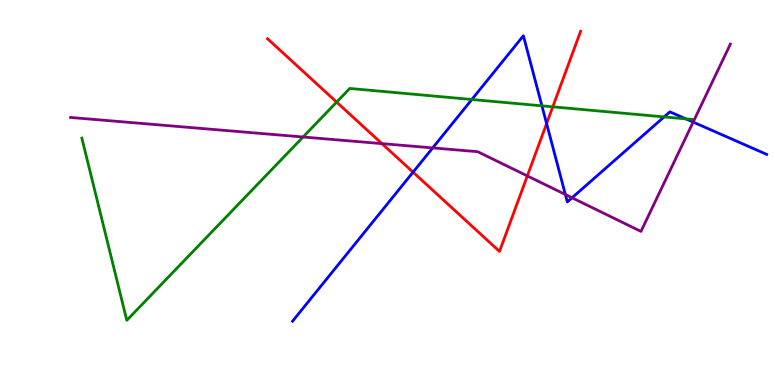[{'lines': ['blue', 'red'], 'intersections': [{'x': 5.33, 'y': 5.53}, {'x': 7.05, 'y': 6.79}]}, {'lines': ['green', 'red'], 'intersections': [{'x': 4.34, 'y': 7.35}, {'x': 7.13, 'y': 7.23}]}, {'lines': ['purple', 'red'], 'intersections': [{'x': 4.93, 'y': 6.27}, {'x': 6.8, 'y': 5.43}]}, {'lines': ['blue', 'green'], 'intersections': [{'x': 6.09, 'y': 7.42}, {'x': 6.99, 'y': 7.25}, {'x': 8.57, 'y': 6.96}, {'x': 8.85, 'y': 6.91}]}, {'lines': ['blue', 'purple'], 'intersections': [{'x': 5.58, 'y': 6.16}, {'x': 7.29, 'y': 4.95}, {'x': 7.38, 'y': 4.86}, {'x': 8.94, 'y': 6.83}]}, {'lines': ['green', 'purple'], 'intersections': [{'x': 3.91, 'y': 6.44}]}]